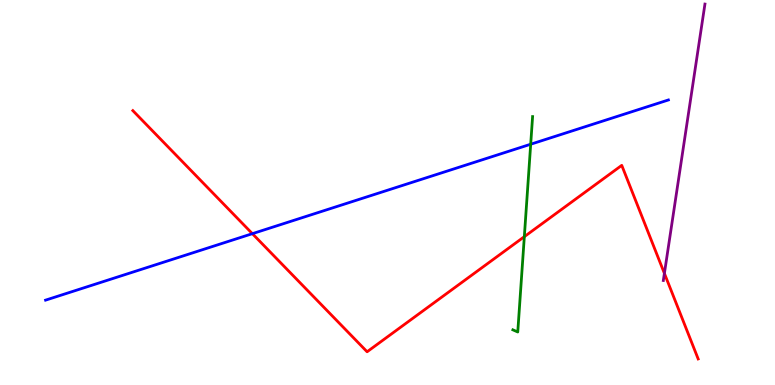[{'lines': ['blue', 'red'], 'intersections': [{'x': 3.26, 'y': 3.93}]}, {'lines': ['green', 'red'], 'intersections': [{'x': 6.77, 'y': 3.85}]}, {'lines': ['purple', 'red'], 'intersections': [{'x': 8.57, 'y': 2.9}]}, {'lines': ['blue', 'green'], 'intersections': [{'x': 6.85, 'y': 6.25}]}, {'lines': ['blue', 'purple'], 'intersections': []}, {'lines': ['green', 'purple'], 'intersections': []}]